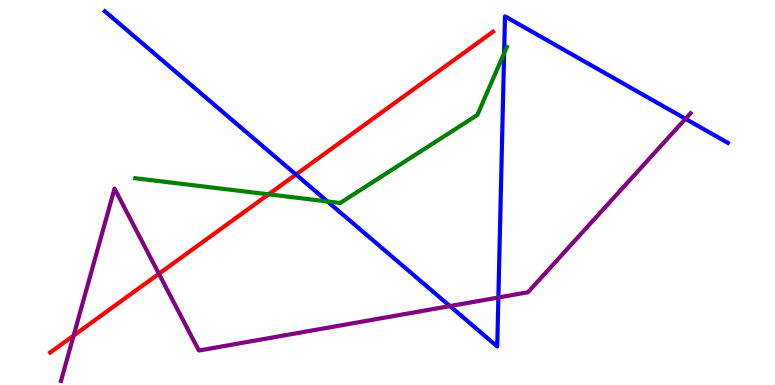[{'lines': ['blue', 'red'], 'intersections': [{'x': 3.82, 'y': 5.47}]}, {'lines': ['green', 'red'], 'intersections': [{'x': 3.47, 'y': 4.95}]}, {'lines': ['purple', 'red'], 'intersections': [{'x': 0.95, 'y': 1.28}, {'x': 2.05, 'y': 2.89}]}, {'lines': ['blue', 'green'], 'intersections': [{'x': 4.23, 'y': 4.77}, {'x': 6.5, 'y': 8.62}]}, {'lines': ['blue', 'purple'], 'intersections': [{'x': 5.81, 'y': 2.05}, {'x': 6.43, 'y': 2.27}, {'x': 8.84, 'y': 6.91}]}, {'lines': ['green', 'purple'], 'intersections': []}]